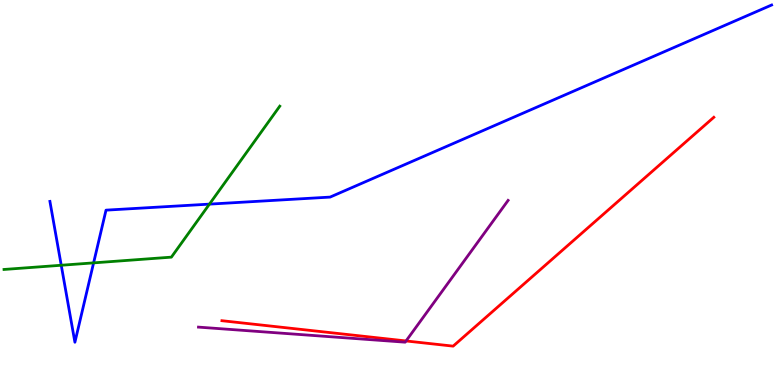[{'lines': ['blue', 'red'], 'intersections': []}, {'lines': ['green', 'red'], 'intersections': []}, {'lines': ['purple', 'red'], 'intersections': [{'x': 5.24, 'y': 1.14}]}, {'lines': ['blue', 'green'], 'intersections': [{'x': 0.79, 'y': 3.11}, {'x': 1.21, 'y': 3.17}, {'x': 2.7, 'y': 4.7}]}, {'lines': ['blue', 'purple'], 'intersections': []}, {'lines': ['green', 'purple'], 'intersections': []}]